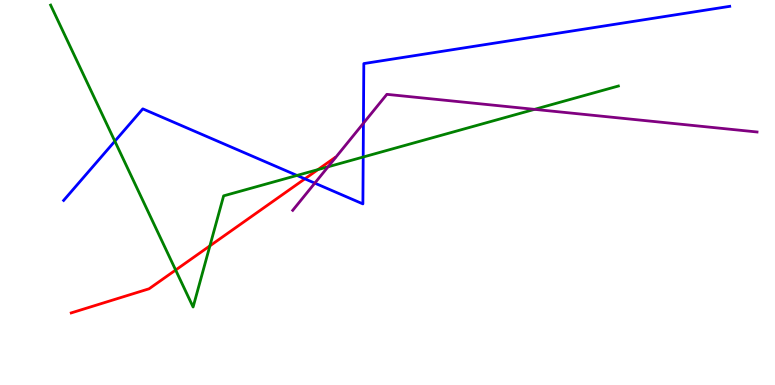[{'lines': ['blue', 'red'], 'intersections': [{'x': 3.93, 'y': 5.35}]}, {'lines': ['green', 'red'], 'intersections': [{'x': 2.27, 'y': 2.99}, {'x': 2.71, 'y': 3.61}, {'x': 4.1, 'y': 5.59}]}, {'lines': ['purple', 'red'], 'intersections': []}, {'lines': ['blue', 'green'], 'intersections': [{'x': 1.48, 'y': 6.33}, {'x': 3.83, 'y': 5.44}, {'x': 4.69, 'y': 5.92}]}, {'lines': ['blue', 'purple'], 'intersections': [{'x': 4.06, 'y': 5.24}, {'x': 4.69, 'y': 6.8}]}, {'lines': ['green', 'purple'], 'intersections': [{'x': 4.23, 'y': 5.67}, {'x': 6.9, 'y': 7.16}]}]